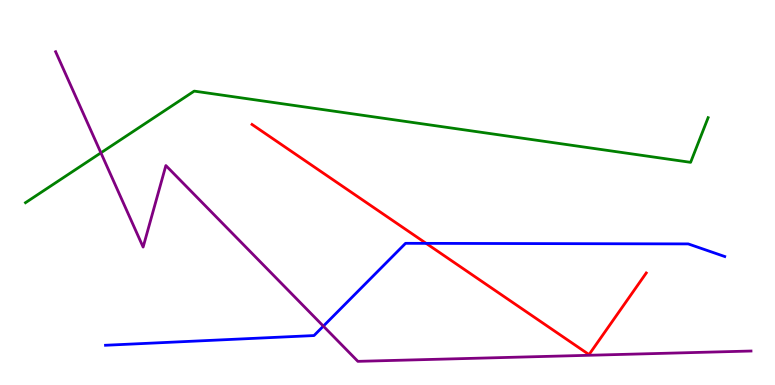[{'lines': ['blue', 'red'], 'intersections': [{'x': 5.5, 'y': 3.68}]}, {'lines': ['green', 'red'], 'intersections': []}, {'lines': ['purple', 'red'], 'intersections': []}, {'lines': ['blue', 'green'], 'intersections': []}, {'lines': ['blue', 'purple'], 'intersections': [{'x': 4.17, 'y': 1.53}]}, {'lines': ['green', 'purple'], 'intersections': [{'x': 1.3, 'y': 6.03}]}]